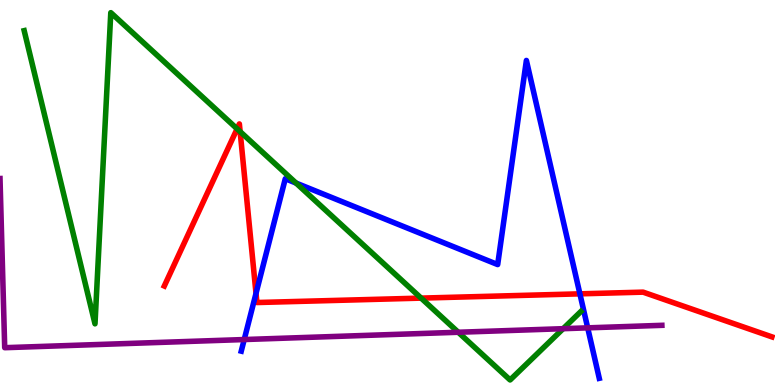[{'lines': ['blue', 'red'], 'intersections': [{'x': 3.3, 'y': 2.38}, {'x': 7.48, 'y': 2.37}]}, {'lines': ['green', 'red'], 'intersections': [{'x': 3.06, 'y': 6.65}, {'x': 3.1, 'y': 6.58}, {'x': 5.43, 'y': 2.26}]}, {'lines': ['purple', 'red'], 'intersections': []}, {'lines': ['blue', 'green'], 'intersections': [{'x': 3.82, 'y': 5.24}]}, {'lines': ['blue', 'purple'], 'intersections': [{'x': 3.15, 'y': 1.18}, {'x': 7.58, 'y': 1.48}]}, {'lines': ['green', 'purple'], 'intersections': [{'x': 5.91, 'y': 1.37}, {'x': 7.27, 'y': 1.46}]}]